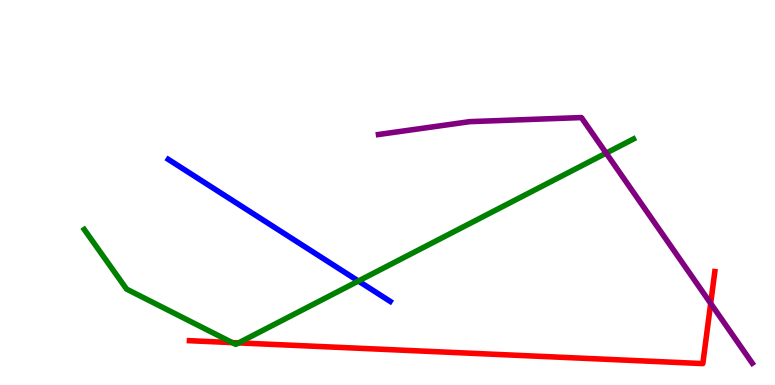[{'lines': ['blue', 'red'], 'intersections': []}, {'lines': ['green', 'red'], 'intersections': [{'x': 3.0, 'y': 1.1}, {'x': 3.08, 'y': 1.09}]}, {'lines': ['purple', 'red'], 'intersections': [{'x': 9.17, 'y': 2.12}]}, {'lines': ['blue', 'green'], 'intersections': [{'x': 4.62, 'y': 2.7}]}, {'lines': ['blue', 'purple'], 'intersections': []}, {'lines': ['green', 'purple'], 'intersections': [{'x': 7.82, 'y': 6.02}]}]